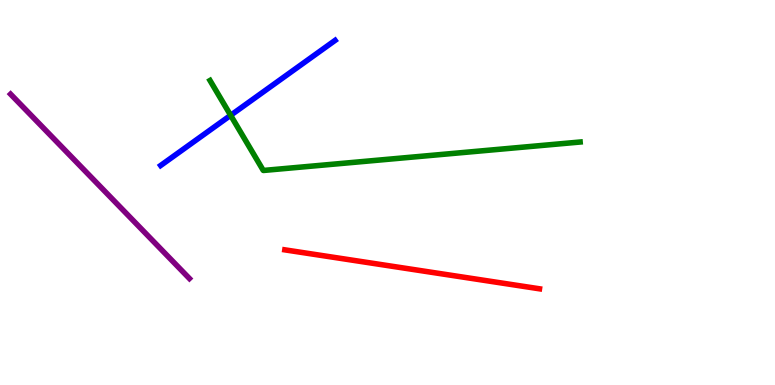[{'lines': ['blue', 'red'], 'intersections': []}, {'lines': ['green', 'red'], 'intersections': []}, {'lines': ['purple', 'red'], 'intersections': []}, {'lines': ['blue', 'green'], 'intersections': [{'x': 2.98, 'y': 7.0}]}, {'lines': ['blue', 'purple'], 'intersections': []}, {'lines': ['green', 'purple'], 'intersections': []}]